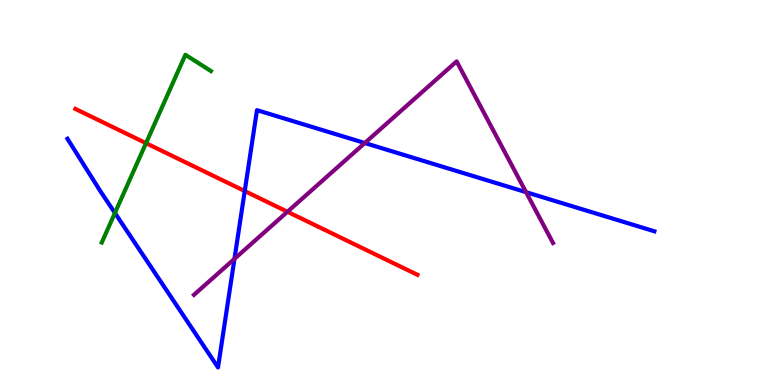[{'lines': ['blue', 'red'], 'intersections': [{'x': 3.16, 'y': 5.04}]}, {'lines': ['green', 'red'], 'intersections': [{'x': 1.88, 'y': 6.28}]}, {'lines': ['purple', 'red'], 'intersections': [{'x': 3.71, 'y': 4.5}]}, {'lines': ['blue', 'green'], 'intersections': [{'x': 1.48, 'y': 4.47}]}, {'lines': ['blue', 'purple'], 'intersections': [{'x': 3.03, 'y': 3.28}, {'x': 4.71, 'y': 6.29}, {'x': 6.79, 'y': 5.01}]}, {'lines': ['green', 'purple'], 'intersections': []}]